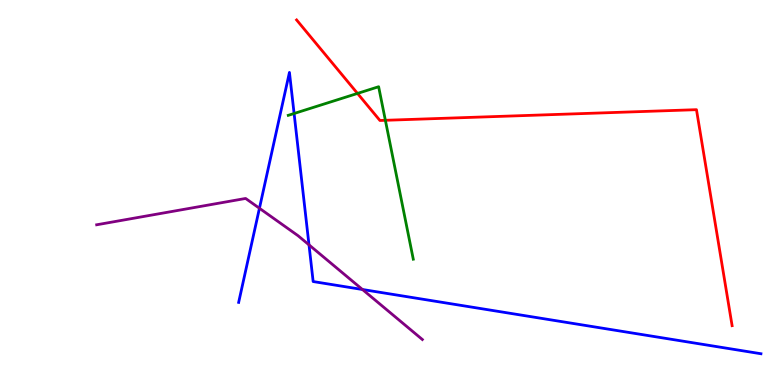[{'lines': ['blue', 'red'], 'intersections': []}, {'lines': ['green', 'red'], 'intersections': [{'x': 4.61, 'y': 7.57}, {'x': 4.97, 'y': 6.88}]}, {'lines': ['purple', 'red'], 'intersections': []}, {'lines': ['blue', 'green'], 'intersections': [{'x': 3.79, 'y': 7.05}]}, {'lines': ['blue', 'purple'], 'intersections': [{'x': 3.35, 'y': 4.59}, {'x': 3.99, 'y': 3.64}, {'x': 4.68, 'y': 2.48}]}, {'lines': ['green', 'purple'], 'intersections': []}]